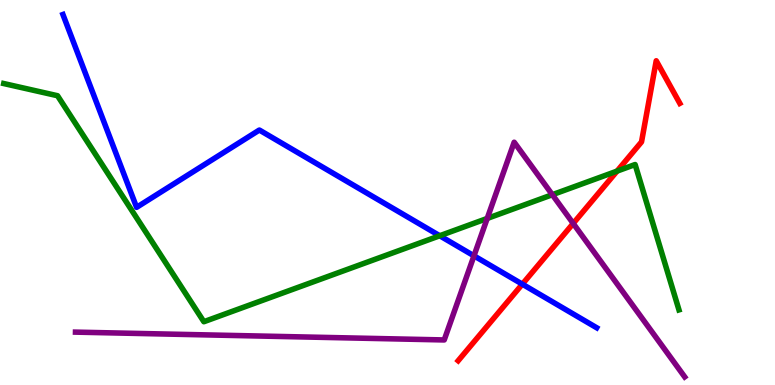[{'lines': ['blue', 'red'], 'intersections': [{'x': 6.74, 'y': 2.62}]}, {'lines': ['green', 'red'], 'intersections': [{'x': 7.96, 'y': 5.56}]}, {'lines': ['purple', 'red'], 'intersections': [{'x': 7.4, 'y': 4.2}]}, {'lines': ['blue', 'green'], 'intersections': [{'x': 5.67, 'y': 3.88}]}, {'lines': ['blue', 'purple'], 'intersections': [{'x': 6.12, 'y': 3.36}]}, {'lines': ['green', 'purple'], 'intersections': [{'x': 6.29, 'y': 4.33}, {'x': 7.13, 'y': 4.94}]}]